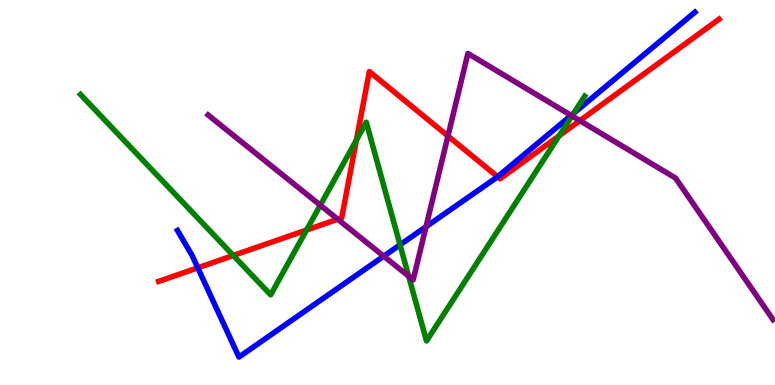[{'lines': ['blue', 'red'], 'intersections': [{'x': 2.55, 'y': 3.04}, {'x': 6.42, 'y': 5.41}]}, {'lines': ['green', 'red'], 'intersections': [{'x': 3.01, 'y': 3.36}, {'x': 3.96, 'y': 4.03}, {'x': 4.6, 'y': 6.36}, {'x': 7.21, 'y': 6.47}]}, {'lines': ['purple', 'red'], 'intersections': [{'x': 4.36, 'y': 4.31}, {'x': 5.78, 'y': 6.47}, {'x': 7.48, 'y': 6.87}]}, {'lines': ['blue', 'green'], 'intersections': [{'x': 5.16, 'y': 3.64}, {'x': 7.4, 'y': 7.06}]}, {'lines': ['blue', 'purple'], 'intersections': [{'x': 4.95, 'y': 3.35}, {'x': 5.5, 'y': 4.11}, {'x': 7.37, 'y': 7.0}]}, {'lines': ['green', 'purple'], 'intersections': [{'x': 4.13, 'y': 4.67}, {'x': 5.27, 'y': 2.83}, {'x': 7.38, 'y': 6.99}]}]